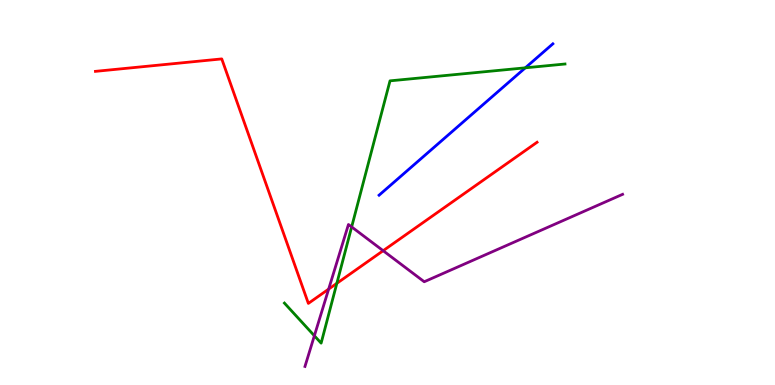[{'lines': ['blue', 'red'], 'intersections': []}, {'lines': ['green', 'red'], 'intersections': [{'x': 4.35, 'y': 2.64}]}, {'lines': ['purple', 'red'], 'intersections': [{'x': 4.24, 'y': 2.49}, {'x': 4.94, 'y': 3.49}]}, {'lines': ['blue', 'green'], 'intersections': [{'x': 6.78, 'y': 8.24}]}, {'lines': ['blue', 'purple'], 'intersections': []}, {'lines': ['green', 'purple'], 'intersections': [{'x': 4.06, 'y': 1.28}, {'x': 4.54, 'y': 4.11}]}]